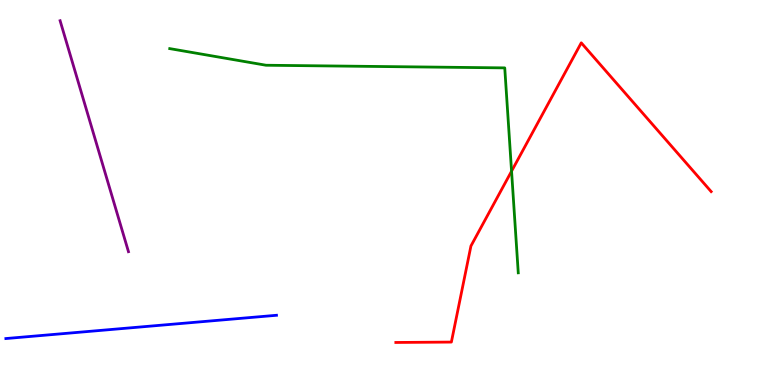[{'lines': ['blue', 'red'], 'intersections': []}, {'lines': ['green', 'red'], 'intersections': [{'x': 6.6, 'y': 5.55}]}, {'lines': ['purple', 'red'], 'intersections': []}, {'lines': ['blue', 'green'], 'intersections': []}, {'lines': ['blue', 'purple'], 'intersections': []}, {'lines': ['green', 'purple'], 'intersections': []}]